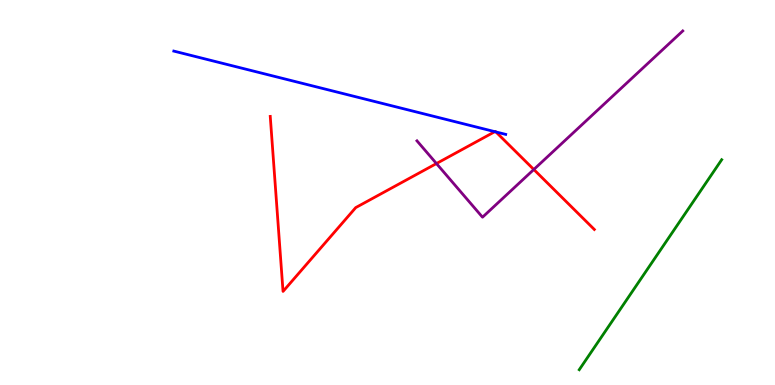[{'lines': ['blue', 'red'], 'intersections': [{'x': 6.39, 'y': 6.58}, {'x': 6.4, 'y': 6.57}]}, {'lines': ['green', 'red'], 'intersections': []}, {'lines': ['purple', 'red'], 'intersections': [{'x': 5.63, 'y': 5.75}, {'x': 6.89, 'y': 5.6}]}, {'lines': ['blue', 'green'], 'intersections': []}, {'lines': ['blue', 'purple'], 'intersections': []}, {'lines': ['green', 'purple'], 'intersections': []}]